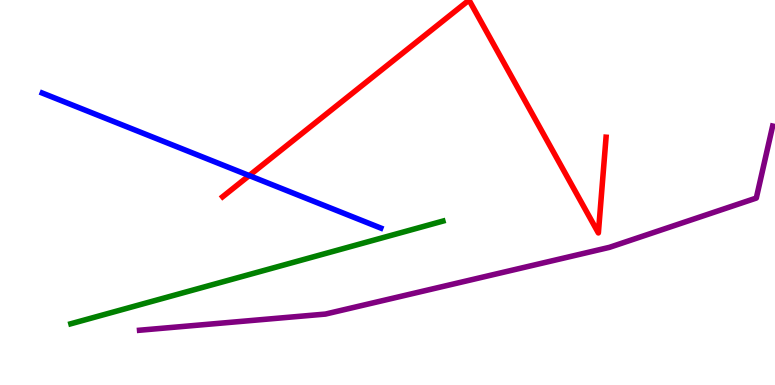[{'lines': ['blue', 'red'], 'intersections': [{'x': 3.22, 'y': 5.44}]}, {'lines': ['green', 'red'], 'intersections': []}, {'lines': ['purple', 'red'], 'intersections': []}, {'lines': ['blue', 'green'], 'intersections': []}, {'lines': ['blue', 'purple'], 'intersections': []}, {'lines': ['green', 'purple'], 'intersections': []}]